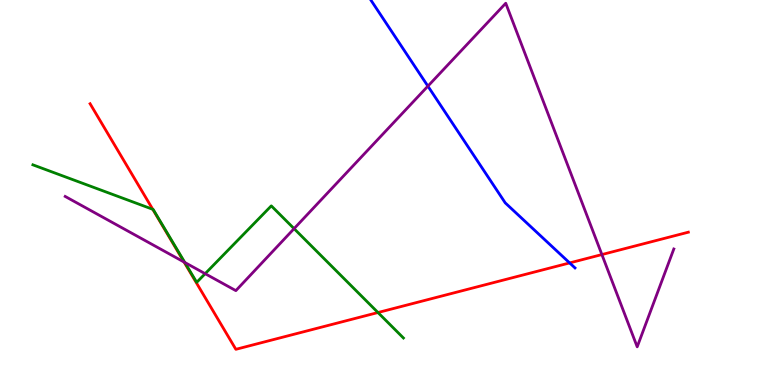[{'lines': ['blue', 'red'], 'intersections': [{'x': 7.35, 'y': 3.17}]}, {'lines': ['green', 'red'], 'intersections': [{'x': 1.97, 'y': 4.56}, {'x': 4.88, 'y': 1.88}]}, {'lines': ['purple', 'red'], 'intersections': [{'x': 2.37, 'y': 3.19}, {'x': 7.77, 'y': 3.39}]}, {'lines': ['blue', 'green'], 'intersections': []}, {'lines': ['blue', 'purple'], 'intersections': [{'x': 5.52, 'y': 7.76}]}, {'lines': ['green', 'purple'], 'intersections': [{'x': 2.38, 'y': 3.18}, {'x': 2.65, 'y': 2.89}, {'x': 3.79, 'y': 4.06}]}]